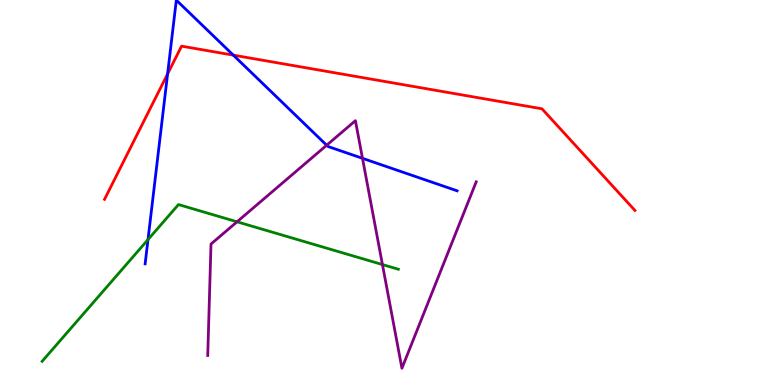[{'lines': ['blue', 'red'], 'intersections': [{'x': 2.16, 'y': 8.08}, {'x': 3.01, 'y': 8.57}]}, {'lines': ['green', 'red'], 'intersections': []}, {'lines': ['purple', 'red'], 'intersections': []}, {'lines': ['blue', 'green'], 'intersections': [{'x': 1.91, 'y': 3.78}]}, {'lines': ['blue', 'purple'], 'intersections': [{'x': 4.22, 'y': 6.23}, {'x': 4.68, 'y': 5.89}]}, {'lines': ['green', 'purple'], 'intersections': [{'x': 3.06, 'y': 4.24}, {'x': 4.93, 'y': 3.13}]}]